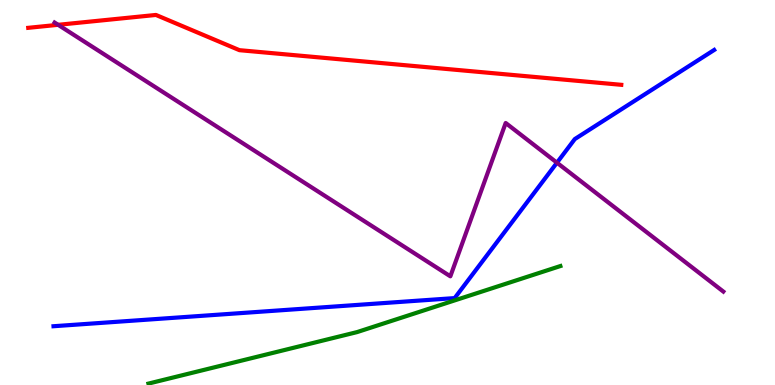[{'lines': ['blue', 'red'], 'intersections': []}, {'lines': ['green', 'red'], 'intersections': []}, {'lines': ['purple', 'red'], 'intersections': [{'x': 0.75, 'y': 9.36}]}, {'lines': ['blue', 'green'], 'intersections': []}, {'lines': ['blue', 'purple'], 'intersections': [{'x': 7.19, 'y': 5.77}]}, {'lines': ['green', 'purple'], 'intersections': []}]